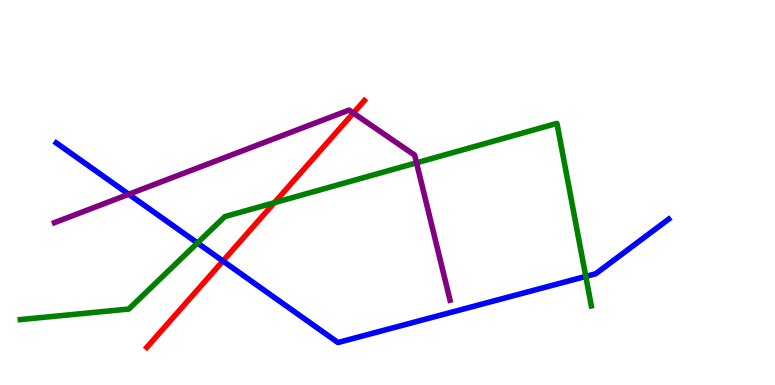[{'lines': ['blue', 'red'], 'intersections': [{'x': 2.88, 'y': 3.22}]}, {'lines': ['green', 'red'], 'intersections': [{'x': 3.54, 'y': 4.73}]}, {'lines': ['purple', 'red'], 'intersections': [{'x': 4.56, 'y': 7.06}]}, {'lines': ['blue', 'green'], 'intersections': [{'x': 2.55, 'y': 3.69}, {'x': 7.56, 'y': 2.82}]}, {'lines': ['blue', 'purple'], 'intersections': [{'x': 1.66, 'y': 4.95}]}, {'lines': ['green', 'purple'], 'intersections': [{'x': 5.37, 'y': 5.77}]}]